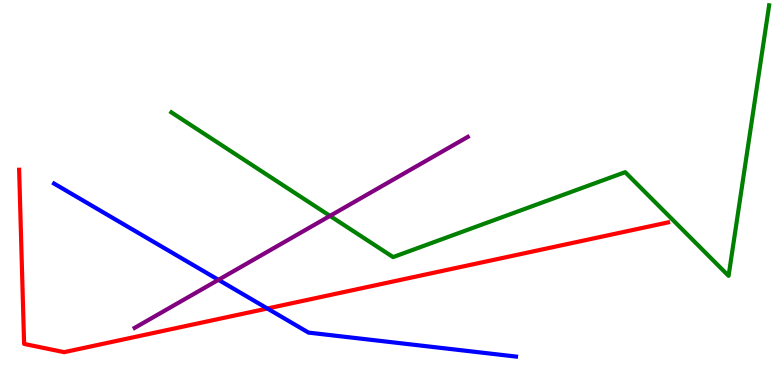[{'lines': ['blue', 'red'], 'intersections': [{'x': 3.45, 'y': 1.99}]}, {'lines': ['green', 'red'], 'intersections': []}, {'lines': ['purple', 'red'], 'intersections': []}, {'lines': ['blue', 'green'], 'intersections': []}, {'lines': ['blue', 'purple'], 'intersections': [{'x': 2.82, 'y': 2.73}]}, {'lines': ['green', 'purple'], 'intersections': [{'x': 4.26, 'y': 4.39}]}]